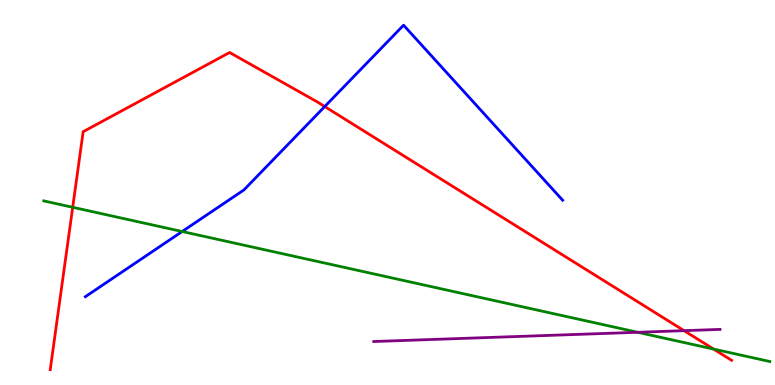[{'lines': ['blue', 'red'], 'intersections': [{'x': 4.19, 'y': 7.23}]}, {'lines': ['green', 'red'], 'intersections': [{'x': 0.938, 'y': 4.62}, {'x': 9.21, 'y': 0.933}]}, {'lines': ['purple', 'red'], 'intersections': [{'x': 8.83, 'y': 1.41}]}, {'lines': ['blue', 'green'], 'intersections': [{'x': 2.35, 'y': 3.99}]}, {'lines': ['blue', 'purple'], 'intersections': []}, {'lines': ['green', 'purple'], 'intersections': [{'x': 8.23, 'y': 1.37}]}]